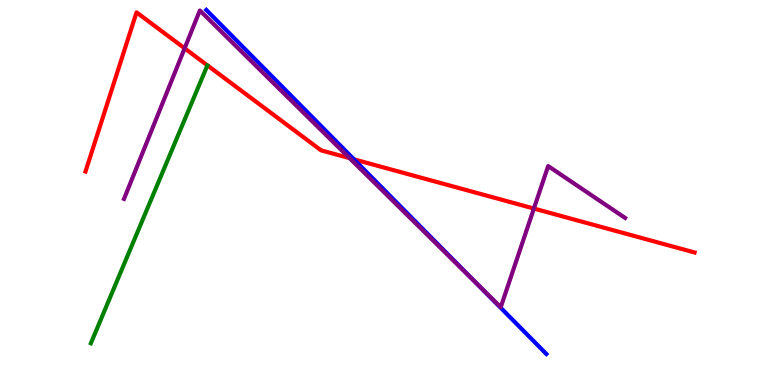[{'lines': ['blue', 'red'], 'intersections': [{'x': 4.57, 'y': 5.86}]}, {'lines': ['green', 'red'], 'intersections': []}, {'lines': ['purple', 'red'], 'intersections': [{'x': 2.38, 'y': 8.74}, {'x': 4.51, 'y': 5.89}, {'x': 6.89, 'y': 4.58}]}, {'lines': ['blue', 'green'], 'intersections': []}, {'lines': ['blue', 'purple'], 'intersections': [{'x': 6.16, 'y': 2.61}]}, {'lines': ['green', 'purple'], 'intersections': []}]